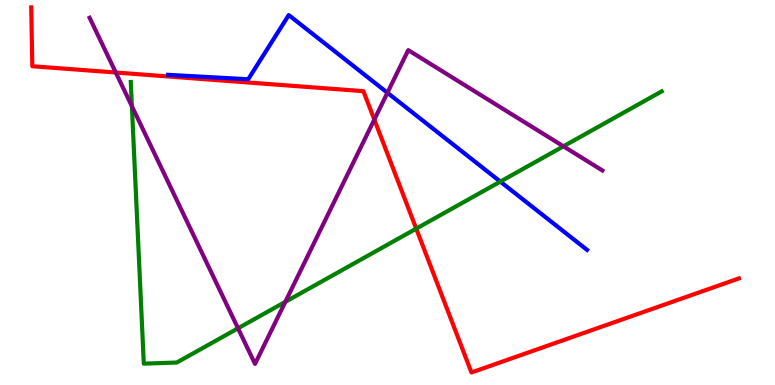[{'lines': ['blue', 'red'], 'intersections': []}, {'lines': ['green', 'red'], 'intersections': [{'x': 5.37, 'y': 4.06}]}, {'lines': ['purple', 'red'], 'intersections': [{'x': 1.49, 'y': 8.12}, {'x': 4.83, 'y': 6.89}]}, {'lines': ['blue', 'green'], 'intersections': [{'x': 6.46, 'y': 5.28}]}, {'lines': ['blue', 'purple'], 'intersections': [{'x': 5.0, 'y': 7.59}]}, {'lines': ['green', 'purple'], 'intersections': [{'x': 1.7, 'y': 7.24}, {'x': 3.07, 'y': 1.47}, {'x': 3.68, 'y': 2.16}, {'x': 7.27, 'y': 6.2}]}]